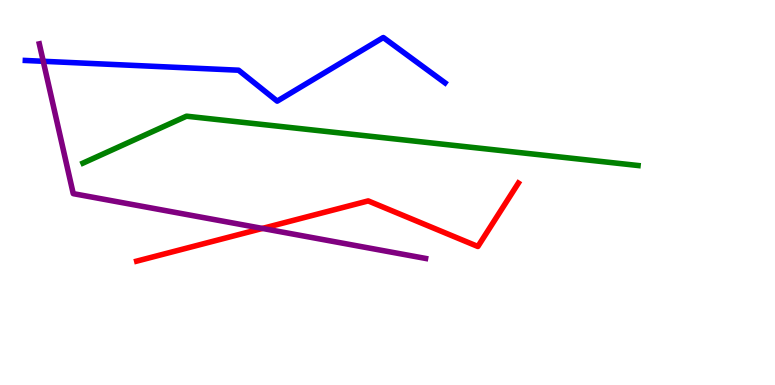[{'lines': ['blue', 'red'], 'intersections': []}, {'lines': ['green', 'red'], 'intersections': []}, {'lines': ['purple', 'red'], 'intersections': [{'x': 3.39, 'y': 4.07}]}, {'lines': ['blue', 'green'], 'intersections': []}, {'lines': ['blue', 'purple'], 'intersections': [{'x': 0.558, 'y': 8.41}]}, {'lines': ['green', 'purple'], 'intersections': []}]